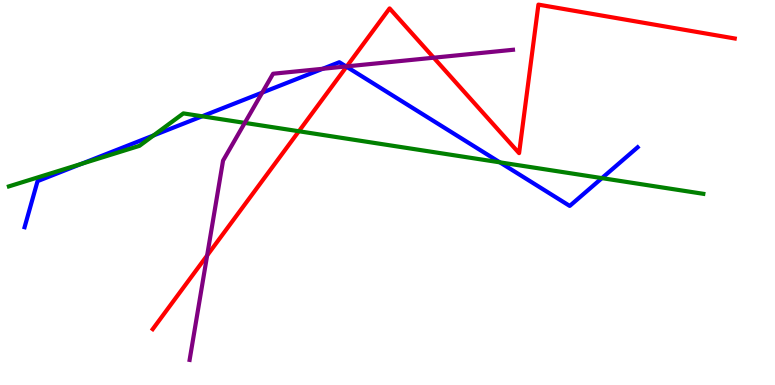[{'lines': ['blue', 'red'], 'intersections': [{'x': 4.47, 'y': 8.27}]}, {'lines': ['green', 'red'], 'intersections': [{'x': 3.86, 'y': 6.59}]}, {'lines': ['purple', 'red'], 'intersections': [{'x': 2.67, 'y': 3.36}, {'x': 4.47, 'y': 8.28}, {'x': 5.6, 'y': 8.5}]}, {'lines': ['blue', 'green'], 'intersections': [{'x': 1.05, 'y': 5.74}, {'x': 1.98, 'y': 6.48}, {'x': 2.61, 'y': 6.98}, {'x': 6.45, 'y': 5.78}, {'x': 7.77, 'y': 5.37}]}, {'lines': ['blue', 'purple'], 'intersections': [{'x': 3.38, 'y': 7.59}, {'x': 4.16, 'y': 8.21}, {'x': 4.47, 'y': 8.27}]}, {'lines': ['green', 'purple'], 'intersections': [{'x': 3.16, 'y': 6.81}]}]